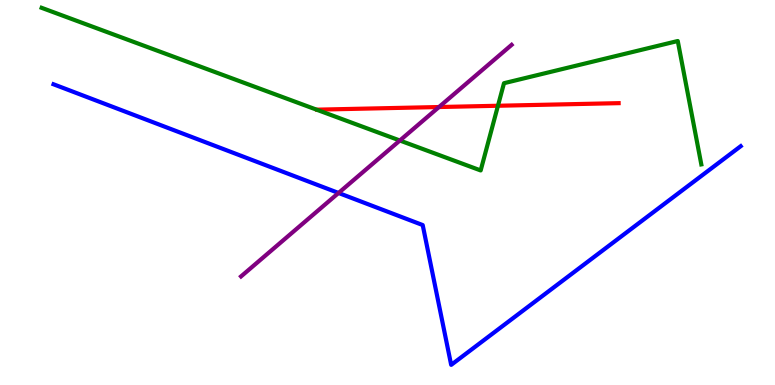[{'lines': ['blue', 'red'], 'intersections': []}, {'lines': ['green', 'red'], 'intersections': [{'x': 6.43, 'y': 7.25}]}, {'lines': ['purple', 'red'], 'intersections': [{'x': 5.66, 'y': 7.22}]}, {'lines': ['blue', 'green'], 'intersections': []}, {'lines': ['blue', 'purple'], 'intersections': [{'x': 4.37, 'y': 4.99}]}, {'lines': ['green', 'purple'], 'intersections': [{'x': 5.16, 'y': 6.35}]}]